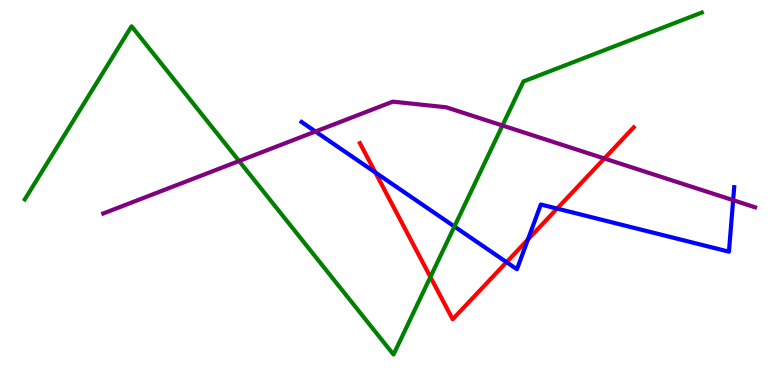[{'lines': ['blue', 'red'], 'intersections': [{'x': 4.84, 'y': 5.52}, {'x': 6.54, 'y': 3.19}, {'x': 6.81, 'y': 3.78}, {'x': 7.19, 'y': 4.58}]}, {'lines': ['green', 'red'], 'intersections': [{'x': 5.55, 'y': 2.81}]}, {'lines': ['purple', 'red'], 'intersections': [{'x': 7.8, 'y': 5.88}]}, {'lines': ['blue', 'green'], 'intersections': [{'x': 5.86, 'y': 4.12}]}, {'lines': ['blue', 'purple'], 'intersections': [{'x': 4.07, 'y': 6.58}, {'x': 9.46, 'y': 4.8}]}, {'lines': ['green', 'purple'], 'intersections': [{'x': 3.08, 'y': 5.82}, {'x': 6.48, 'y': 6.74}]}]